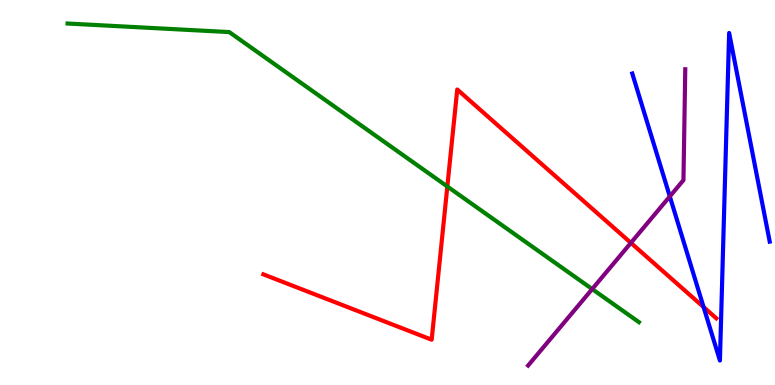[{'lines': ['blue', 'red'], 'intersections': [{'x': 9.08, 'y': 2.02}]}, {'lines': ['green', 'red'], 'intersections': [{'x': 5.77, 'y': 5.16}]}, {'lines': ['purple', 'red'], 'intersections': [{'x': 8.14, 'y': 3.69}]}, {'lines': ['blue', 'green'], 'intersections': []}, {'lines': ['blue', 'purple'], 'intersections': [{'x': 8.64, 'y': 4.9}]}, {'lines': ['green', 'purple'], 'intersections': [{'x': 7.64, 'y': 2.49}]}]